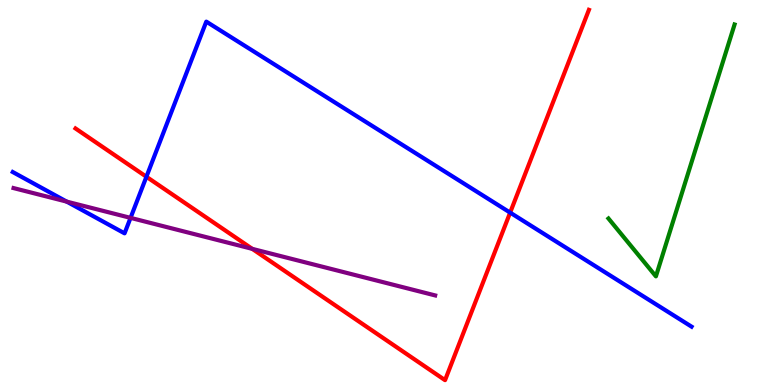[{'lines': ['blue', 'red'], 'intersections': [{'x': 1.89, 'y': 5.41}, {'x': 6.58, 'y': 4.48}]}, {'lines': ['green', 'red'], 'intersections': []}, {'lines': ['purple', 'red'], 'intersections': [{'x': 3.26, 'y': 3.54}]}, {'lines': ['blue', 'green'], 'intersections': []}, {'lines': ['blue', 'purple'], 'intersections': [{'x': 0.861, 'y': 4.76}, {'x': 1.68, 'y': 4.34}]}, {'lines': ['green', 'purple'], 'intersections': []}]